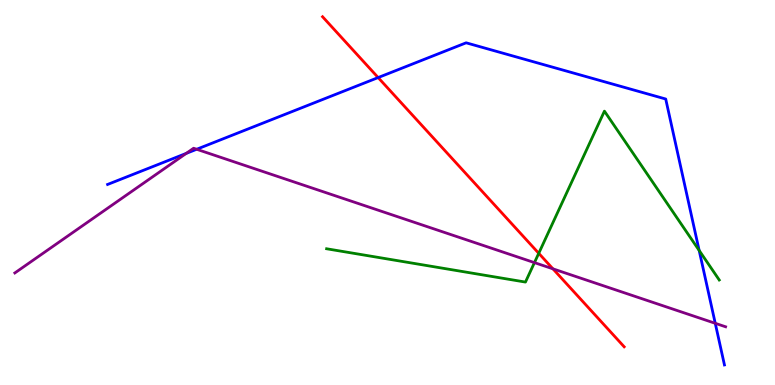[{'lines': ['blue', 'red'], 'intersections': [{'x': 4.88, 'y': 7.99}]}, {'lines': ['green', 'red'], 'intersections': [{'x': 6.95, 'y': 3.42}]}, {'lines': ['purple', 'red'], 'intersections': [{'x': 7.13, 'y': 3.02}]}, {'lines': ['blue', 'green'], 'intersections': [{'x': 9.02, 'y': 3.49}]}, {'lines': ['blue', 'purple'], 'intersections': [{'x': 2.4, 'y': 6.02}, {'x': 2.54, 'y': 6.12}, {'x': 9.23, 'y': 1.6}]}, {'lines': ['green', 'purple'], 'intersections': [{'x': 6.9, 'y': 3.18}]}]